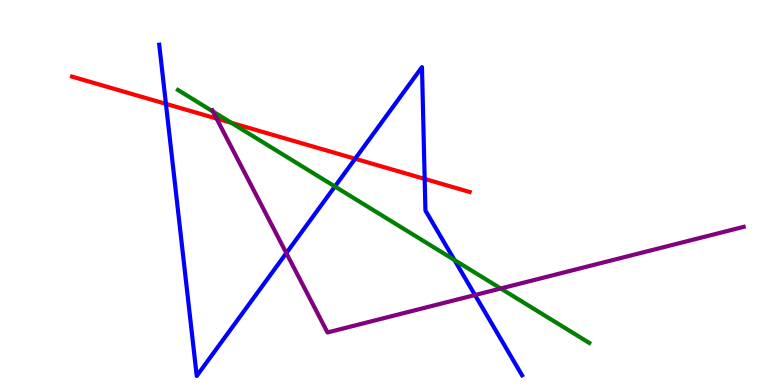[{'lines': ['blue', 'red'], 'intersections': [{'x': 2.14, 'y': 7.3}, {'x': 4.58, 'y': 5.88}, {'x': 5.48, 'y': 5.35}]}, {'lines': ['green', 'red'], 'intersections': [{'x': 2.99, 'y': 6.81}]}, {'lines': ['purple', 'red'], 'intersections': [{'x': 2.79, 'y': 6.92}]}, {'lines': ['blue', 'green'], 'intersections': [{'x': 4.32, 'y': 5.16}, {'x': 5.86, 'y': 3.25}]}, {'lines': ['blue', 'purple'], 'intersections': [{'x': 3.69, 'y': 3.43}, {'x': 6.13, 'y': 2.34}]}, {'lines': ['green', 'purple'], 'intersections': [{'x': 2.75, 'y': 7.1}, {'x': 6.46, 'y': 2.51}]}]